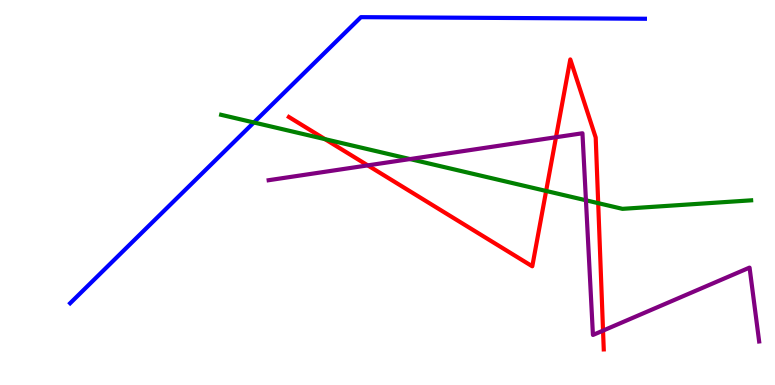[{'lines': ['blue', 'red'], 'intersections': []}, {'lines': ['green', 'red'], 'intersections': [{'x': 4.19, 'y': 6.39}, {'x': 7.05, 'y': 5.04}, {'x': 7.72, 'y': 4.72}]}, {'lines': ['purple', 'red'], 'intersections': [{'x': 4.75, 'y': 5.7}, {'x': 7.17, 'y': 6.44}, {'x': 7.78, 'y': 1.41}]}, {'lines': ['blue', 'green'], 'intersections': [{'x': 3.28, 'y': 6.82}]}, {'lines': ['blue', 'purple'], 'intersections': []}, {'lines': ['green', 'purple'], 'intersections': [{'x': 5.29, 'y': 5.87}, {'x': 7.56, 'y': 4.8}]}]